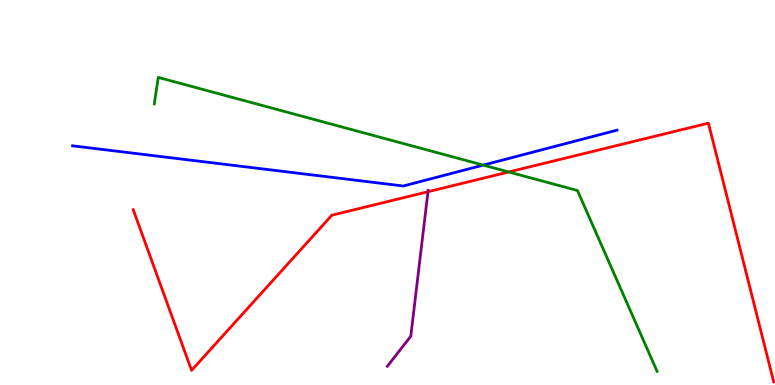[{'lines': ['blue', 'red'], 'intersections': []}, {'lines': ['green', 'red'], 'intersections': [{'x': 6.56, 'y': 5.53}]}, {'lines': ['purple', 'red'], 'intersections': [{'x': 5.52, 'y': 5.02}]}, {'lines': ['blue', 'green'], 'intersections': [{'x': 6.24, 'y': 5.71}]}, {'lines': ['blue', 'purple'], 'intersections': []}, {'lines': ['green', 'purple'], 'intersections': []}]